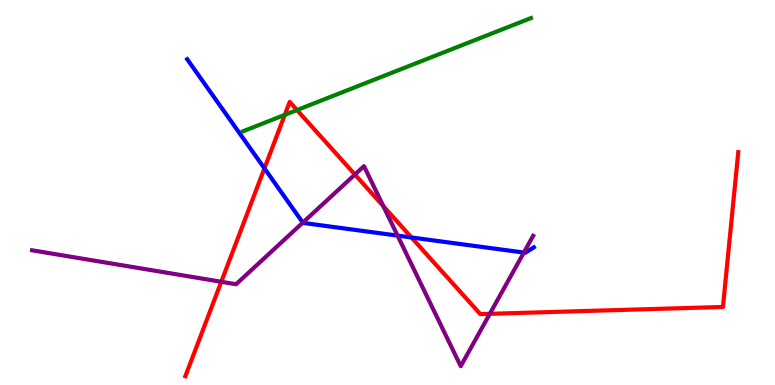[{'lines': ['blue', 'red'], 'intersections': [{'x': 3.41, 'y': 5.63}, {'x': 5.31, 'y': 3.83}]}, {'lines': ['green', 'red'], 'intersections': [{'x': 3.67, 'y': 7.02}, {'x': 3.83, 'y': 7.14}]}, {'lines': ['purple', 'red'], 'intersections': [{'x': 2.86, 'y': 2.68}, {'x': 4.58, 'y': 5.47}, {'x': 4.95, 'y': 4.64}, {'x': 6.32, 'y': 1.85}]}, {'lines': ['blue', 'green'], 'intersections': []}, {'lines': ['blue', 'purple'], 'intersections': [{'x': 3.91, 'y': 4.22}, {'x': 5.13, 'y': 3.88}, {'x': 6.76, 'y': 3.44}]}, {'lines': ['green', 'purple'], 'intersections': []}]